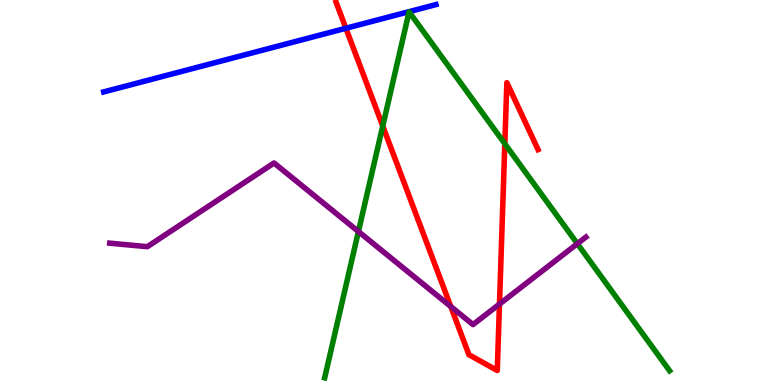[{'lines': ['blue', 'red'], 'intersections': [{'x': 4.46, 'y': 9.27}]}, {'lines': ['green', 'red'], 'intersections': [{'x': 4.94, 'y': 6.73}, {'x': 6.51, 'y': 6.27}]}, {'lines': ['purple', 'red'], 'intersections': [{'x': 5.82, 'y': 2.04}, {'x': 6.44, 'y': 2.1}]}, {'lines': ['blue', 'green'], 'intersections': []}, {'lines': ['blue', 'purple'], 'intersections': []}, {'lines': ['green', 'purple'], 'intersections': [{'x': 4.62, 'y': 3.99}, {'x': 7.45, 'y': 3.67}]}]